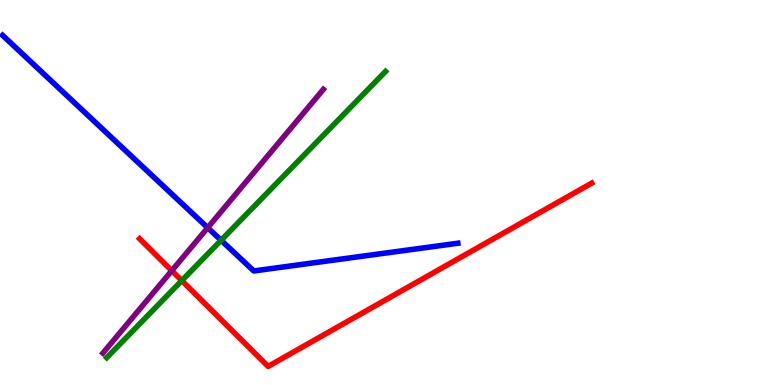[{'lines': ['blue', 'red'], 'intersections': []}, {'lines': ['green', 'red'], 'intersections': [{'x': 2.35, 'y': 2.71}]}, {'lines': ['purple', 'red'], 'intersections': [{'x': 2.22, 'y': 2.97}]}, {'lines': ['blue', 'green'], 'intersections': [{'x': 2.85, 'y': 3.76}]}, {'lines': ['blue', 'purple'], 'intersections': [{'x': 2.68, 'y': 4.09}]}, {'lines': ['green', 'purple'], 'intersections': []}]